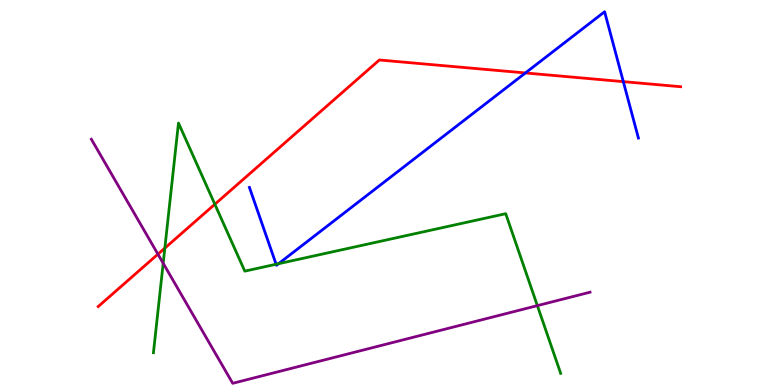[{'lines': ['blue', 'red'], 'intersections': [{'x': 6.78, 'y': 8.11}, {'x': 8.04, 'y': 7.88}]}, {'lines': ['green', 'red'], 'intersections': [{'x': 2.13, 'y': 3.56}, {'x': 2.77, 'y': 4.69}]}, {'lines': ['purple', 'red'], 'intersections': [{'x': 2.04, 'y': 3.4}]}, {'lines': ['blue', 'green'], 'intersections': [{'x': 3.56, 'y': 3.14}, {'x': 3.59, 'y': 3.15}]}, {'lines': ['blue', 'purple'], 'intersections': []}, {'lines': ['green', 'purple'], 'intersections': [{'x': 2.11, 'y': 3.16}, {'x': 6.93, 'y': 2.06}]}]